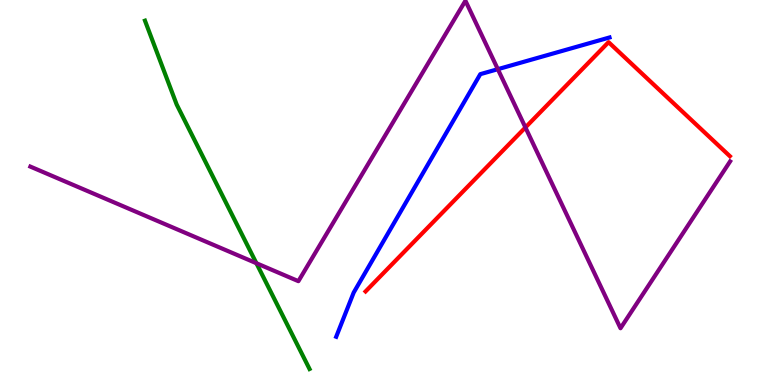[{'lines': ['blue', 'red'], 'intersections': []}, {'lines': ['green', 'red'], 'intersections': []}, {'lines': ['purple', 'red'], 'intersections': [{'x': 6.78, 'y': 6.69}]}, {'lines': ['blue', 'green'], 'intersections': []}, {'lines': ['blue', 'purple'], 'intersections': [{'x': 6.42, 'y': 8.2}]}, {'lines': ['green', 'purple'], 'intersections': [{'x': 3.31, 'y': 3.16}]}]